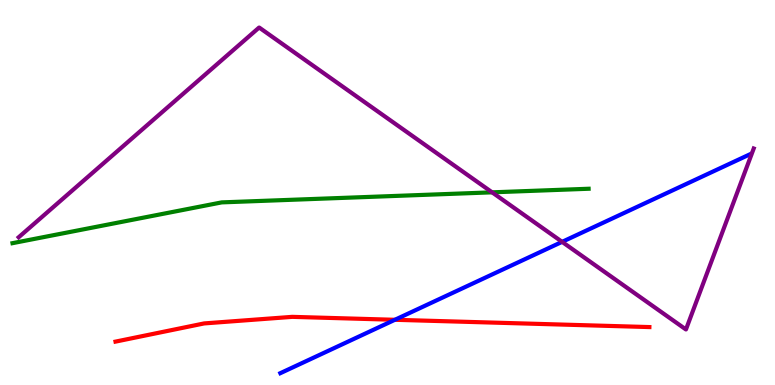[{'lines': ['blue', 'red'], 'intersections': [{'x': 5.1, 'y': 1.69}]}, {'lines': ['green', 'red'], 'intersections': []}, {'lines': ['purple', 'red'], 'intersections': []}, {'lines': ['blue', 'green'], 'intersections': []}, {'lines': ['blue', 'purple'], 'intersections': [{'x': 7.25, 'y': 3.72}]}, {'lines': ['green', 'purple'], 'intersections': [{'x': 6.35, 'y': 5.0}]}]